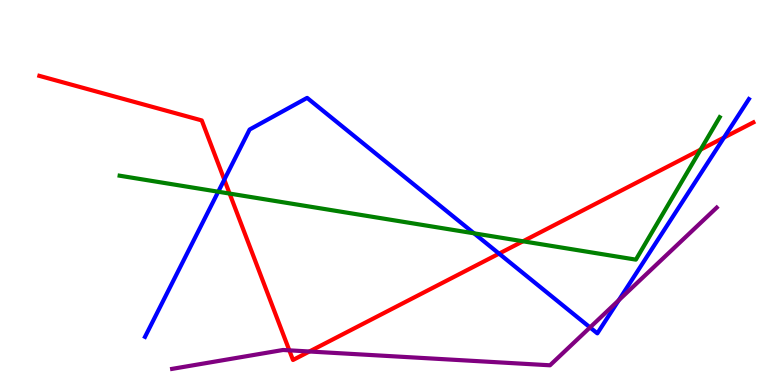[{'lines': ['blue', 'red'], 'intersections': [{'x': 2.89, 'y': 5.33}, {'x': 6.44, 'y': 3.41}, {'x': 9.34, 'y': 6.43}]}, {'lines': ['green', 'red'], 'intersections': [{'x': 2.96, 'y': 4.97}, {'x': 6.75, 'y': 3.73}, {'x': 9.04, 'y': 6.11}]}, {'lines': ['purple', 'red'], 'intersections': [{'x': 3.73, 'y': 0.9}, {'x': 3.99, 'y': 0.87}]}, {'lines': ['blue', 'green'], 'intersections': [{'x': 2.82, 'y': 5.02}, {'x': 6.12, 'y': 3.94}]}, {'lines': ['blue', 'purple'], 'intersections': [{'x': 7.61, 'y': 1.5}, {'x': 7.98, 'y': 2.2}]}, {'lines': ['green', 'purple'], 'intersections': []}]